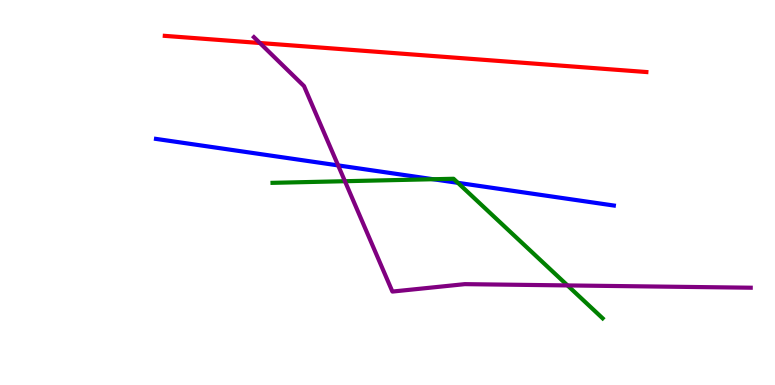[{'lines': ['blue', 'red'], 'intersections': []}, {'lines': ['green', 'red'], 'intersections': []}, {'lines': ['purple', 'red'], 'intersections': [{'x': 3.35, 'y': 8.88}]}, {'lines': ['blue', 'green'], 'intersections': [{'x': 5.59, 'y': 5.34}, {'x': 5.91, 'y': 5.25}]}, {'lines': ['blue', 'purple'], 'intersections': [{'x': 4.36, 'y': 5.7}]}, {'lines': ['green', 'purple'], 'intersections': [{'x': 4.45, 'y': 5.29}, {'x': 7.32, 'y': 2.59}]}]